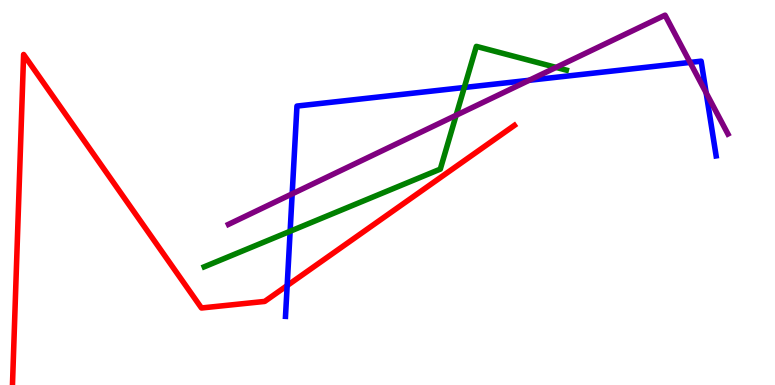[{'lines': ['blue', 'red'], 'intersections': [{'x': 3.71, 'y': 2.58}]}, {'lines': ['green', 'red'], 'intersections': []}, {'lines': ['purple', 'red'], 'intersections': []}, {'lines': ['blue', 'green'], 'intersections': [{'x': 3.74, 'y': 3.99}, {'x': 5.99, 'y': 7.73}]}, {'lines': ['blue', 'purple'], 'intersections': [{'x': 3.77, 'y': 4.96}, {'x': 6.83, 'y': 7.91}, {'x': 8.9, 'y': 8.38}, {'x': 9.11, 'y': 7.59}]}, {'lines': ['green', 'purple'], 'intersections': [{'x': 5.89, 'y': 7.01}, {'x': 7.17, 'y': 8.25}]}]